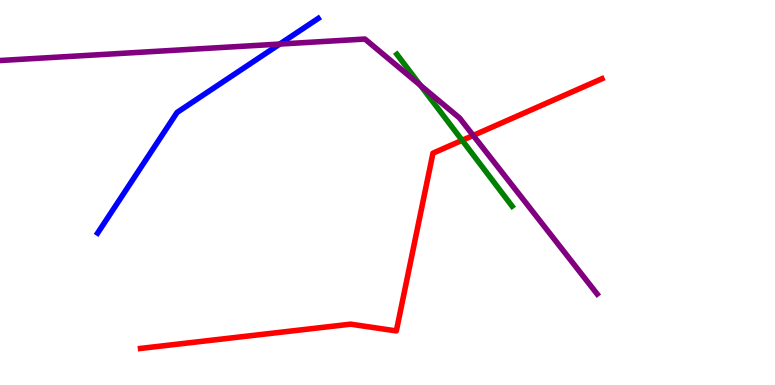[{'lines': ['blue', 'red'], 'intersections': []}, {'lines': ['green', 'red'], 'intersections': [{'x': 5.96, 'y': 6.36}]}, {'lines': ['purple', 'red'], 'intersections': [{'x': 6.11, 'y': 6.48}]}, {'lines': ['blue', 'green'], 'intersections': []}, {'lines': ['blue', 'purple'], 'intersections': [{'x': 3.61, 'y': 8.86}]}, {'lines': ['green', 'purple'], 'intersections': [{'x': 5.42, 'y': 7.78}]}]